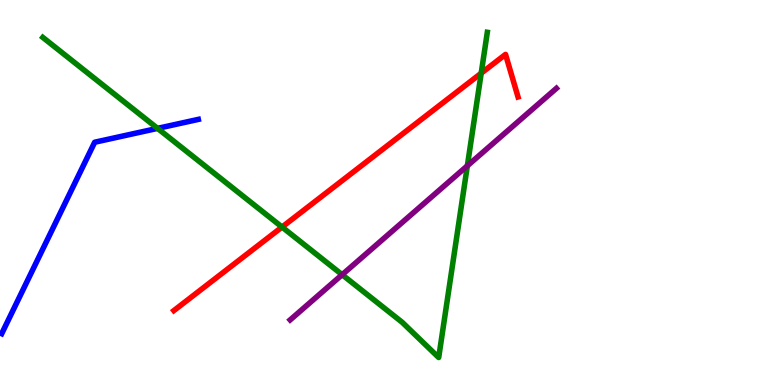[{'lines': ['blue', 'red'], 'intersections': []}, {'lines': ['green', 'red'], 'intersections': [{'x': 3.64, 'y': 4.1}, {'x': 6.21, 'y': 8.1}]}, {'lines': ['purple', 'red'], 'intersections': []}, {'lines': ['blue', 'green'], 'intersections': [{'x': 2.03, 'y': 6.67}]}, {'lines': ['blue', 'purple'], 'intersections': []}, {'lines': ['green', 'purple'], 'intersections': [{'x': 4.41, 'y': 2.87}, {'x': 6.03, 'y': 5.69}]}]